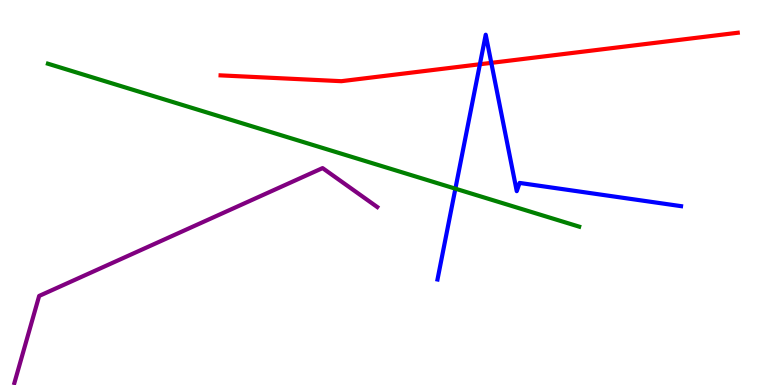[{'lines': ['blue', 'red'], 'intersections': [{'x': 6.19, 'y': 8.33}, {'x': 6.34, 'y': 8.37}]}, {'lines': ['green', 'red'], 'intersections': []}, {'lines': ['purple', 'red'], 'intersections': []}, {'lines': ['blue', 'green'], 'intersections': [{'x': 5.88, 'y': 5.1}]}, {'lines': ['blue', 'purple'], 'intersections': []}, {'lines': ['green', 'purple'], 'intersections': []}]